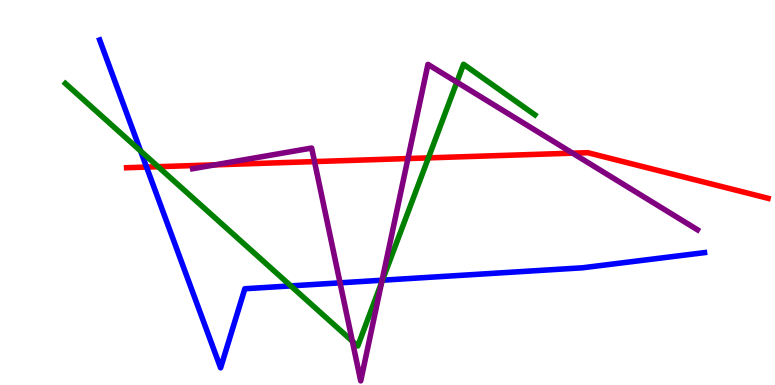[{'lines': ['blue', 'red'], 'intersections': [{'x': 1.89, 'y': 5.66}]}, {'lines': ['green', 'red'], 'intersections': [{'x': 2.04, 'y': 5.67}, {'x': 5.53, 'y': 5.9}]}, {'lines': ['purple', 'red'], 'intersections': [{'x': 2.77, 'y': 5.72}, {'x': 4.06, 'y': 5.8}, {'x': 5.26, 'y': 5.88}, {'x': 7.39, 'y': 6.02}]}, {'lines': ['blue', 'green'], 'intersections': [{'x': 1.81, 'y': 6.08}, {'x': 3.75, 'y': 2.57}, {'x': 4.94, 'y': 2.72}]}, {'lines': ['blue', 'purple'], 'intersections': [{'x': 4.39, 'y': 2.65}, {'x': 4.93, 'y': 2.72}]}, {'lines': ['green', 'purple'], 'intersections': [{'x': 4.55, 'y': 1.14}, {'x': 4.92, 'y': 2.66}, {'x': 5.89, 'y': 7.87}]}]